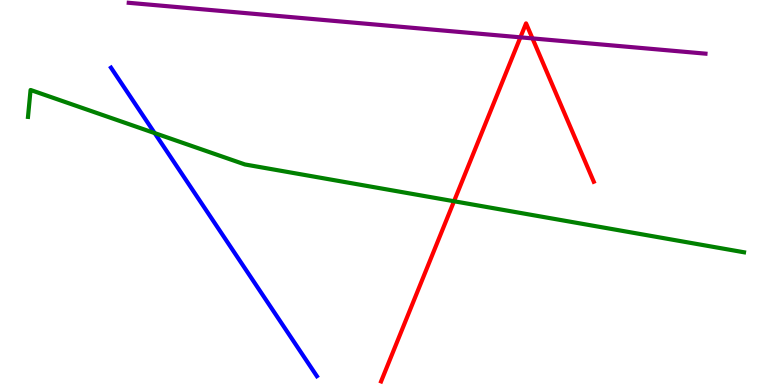[{'lines': ['blue', 'red'], 'intersections': []}, {'lines': ['green', 'red'], 'intersections': [{'x': 5.86, 'y': 4.77}]}, {'lines': ['purple', 'red'], 'intersections': [{'x': 6.71, 'y': 9.03}, {'x': 6.87, 'y': 9.0}]}, {'lines': ['blue', 'green'], 'intersections': [{'x': 2.0, 'y': 6.54}]}, {'lines': ['blue', 'purple'], 'intersections': []}, {'lines': ['green', 'purple'], 'intersections': []}]